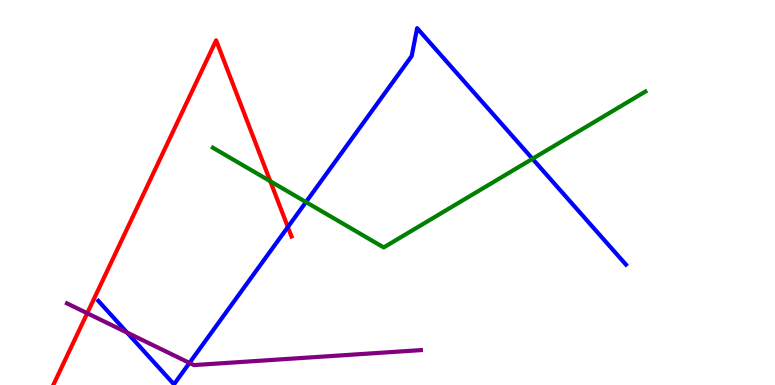[{'lines': ['blue', 'red'], 'intersections': [{'x': 3.71, 'y': 4.1}]}, {'lines': ['green', 'red'], 'intersections': [{'x': 3.49, 'y': 5.29}]}, {'lines': ['purple', 'red'], 'intersections': [{'x': 1.13, 'y': 1.86}]}, {'lines': ['blue', 'green'], 'intersections': [{'x': 3.95, 'y': 4.75}, {'x': 6.87, 'y': 5.88}]}, {'lines': ['blue', 'purple'], 'intersections': [{'x': 1.64, 'y': 1.36}, {'x': 2.44, 'y': 0.573}]}, {'lines': ['green', 'purple'], 'intersections': []}]